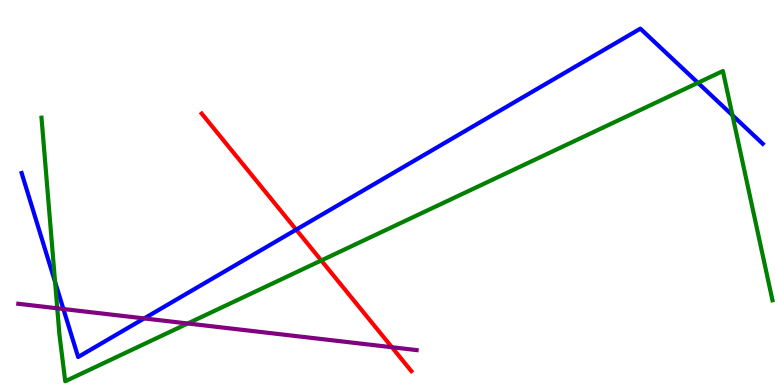[{'lines': ['blue', 'red'], 'intersections': [{'x': 3.82, 'y': 4.04}]}, {'lines': ['green', 'red'], 'intersections': [{'x': 4.15, 'y': 3.23}]}, {'lines': ['purple', 'red'], 'intersections': [{'x': 5.06, 'y': 0.981}]}, {'lines': ['blue', 'green'], 'intersections': [{'x': 0.711, 'y': 2.68}, {'x': 9.01, 'y': 7.85}, {'x': 9.45, 'y': 7.01}]}, {'lines': ['blue', 'purple'], 'intersections': [{'x': 0.818, 'y': 1.97}, {'x': 1.86, 'y': 1.73}]}, {'lines': ['green', 'purple'], 'intersections': [{'x': 0.739, 'y': 1.99}, {'x': 2.42, 'y': 1.6}]}]